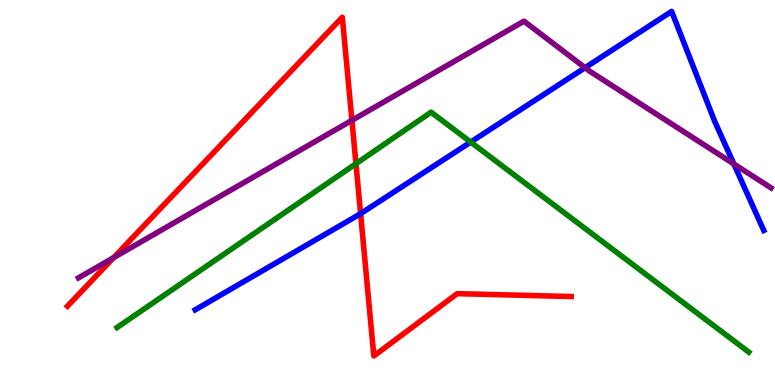[{'lines': ['blue', 'red'], 'intersections': [{'x': 4.65, 'y': 4.45}]}, {'lines': ['green', 'red'], 'intersections': [{'x': 4.59, 'y': 5.75}]}, {'lines': ['purple', 'red'], 'intersections': [{'x': 1.47, 'y': 3.31}, {'x': 4.54, 'y': 6.87}]}, {'lines': ['blue', 'green'], 'intersections': [{'x': 6.07, 'y': 6.31}]}, {'lines': ['blue', 'purple'], 'intersections': [{'x': 7.55, 'y': 8.24}, {'x': 9.47, 'y': 5.74}]}, {'lines': ['green', 'purple'], 'intersections': []}]